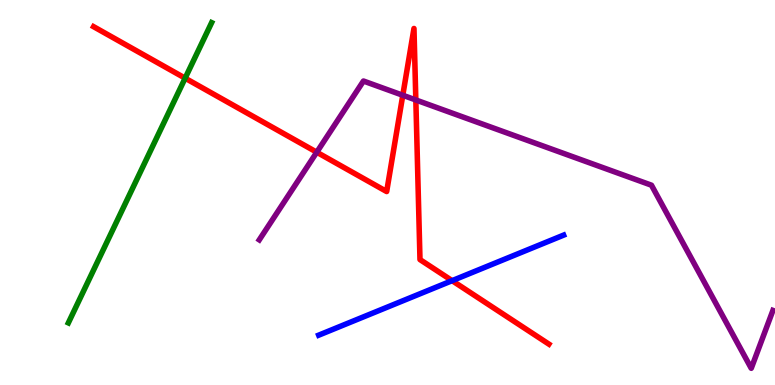[{'lines': ['blue', 'red'], 'intersections': [{'x': 5.83, 'y': 2.71}]}, {'lines': ['green', 'red'], 'intersections': [{'x': 2.39, 'y': 7.97}]}, {'lines': ['purple', 'red'], 'intersections': [{'x': 4.09, 'y': 6.05}, {'x': 5.2, 'y': 7.53}, {'x': 5.37, 'y': 7.4}]}, {'lines': ['blue', 'green'], 'intersections': []}, {'lines': ['blue', 'purple'], 'intersections': []}, {'lines': ['green', 'purple'], 'intersections': []}]